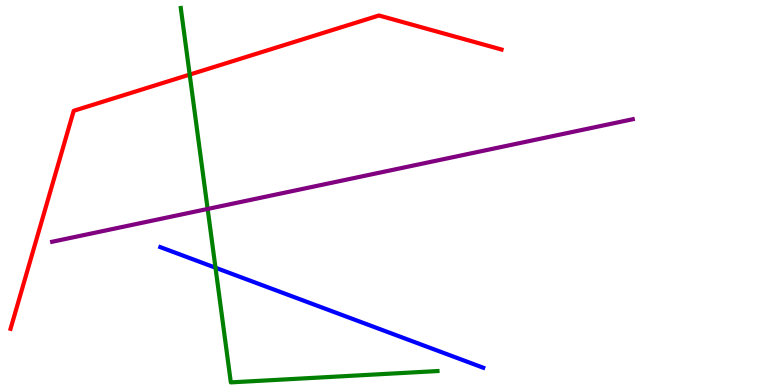[{'lines': ['blue', 'red'], 'intersections': []}, {'lines': ['green', 'red'], 'intersections': [{'x': 2.45, 'y': 8.06}]}, {'lines': ['purple', 'red'], 'intersections': []}, {'lines': ['blue', 'green'], 'intersections': [{'x': 2.78, 'y': 3.05}]}, {'lines': ['blue', 'purple'], 'intersections': []}, {'lines': ['green', 'purple'], 'intersections': [{'x': 2.68, 'y': 4.57}]}]